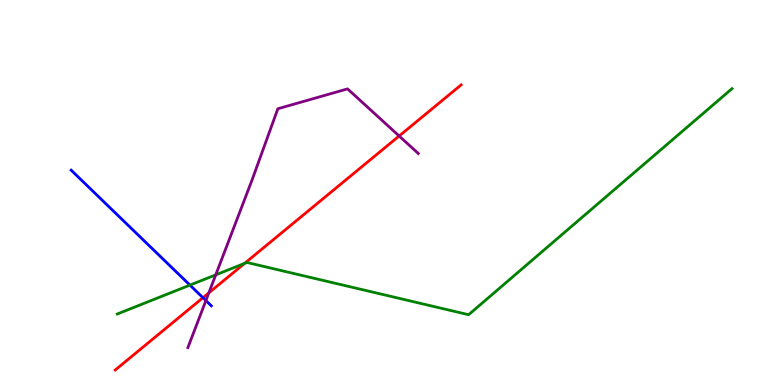[{'lines': ['blue', 'red'], 'intersections': [{'x': 2.62, 'y': 2.27}]}, {'lines': ['green', 'red'], 'intersections': [{'x': 3.16, 'y': 3.16}]}, {'lines': ['purple', 'red'], 'intersections': [{'x': 2.69, 'y': 2.39}, {'x': 5.15, 'y': 6.47}]}, {'lines': ['blue', 'green'], 'intersections': [{'x': 2.45, 'y': 2.59}]}, {'lines': ['blue', 'purple'], 'intersections': [{'x': 2.66, 'y': 2.19}]}, {'lines': ['green', 'purple'], 'intersections': [{'x': 2.78, 'y': 2.86}]}]